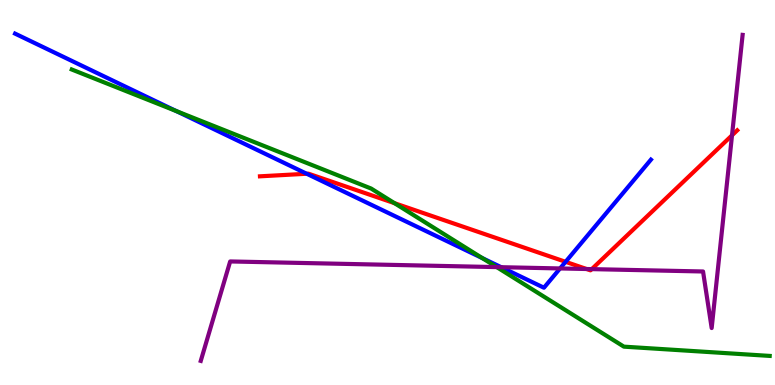[{'lines': ['blue', 'red'], 'intersections': [{'x': 3.96, 'y': 5.49}, {'x': 7.3, 'y': 3.2}]}, {'lines': ['green', 'red'], 'intersections': [{'x': 5.09, 'y': 4.72}]}, {'lines': ['purple', 'red'], 'intersections': [{'x': 7.57, 'y': 3.01}, {'x': 7.64, 'y': 3.01}, {'x': 9.45, 'y': 6.49}]}, {'lines': ['blue', 'green'], 'intersections': [{'x': 2.27, 'y': 7.12}, {'x': 6.23, 'y': 3.29}]}, {'lines': ['blue', 'purple'], 'intersections': [{'x': 6.47, 'y': 3.06}, {'x': 7.23, 'y': 3.03}]}, {'lines': ['green', 'purple'], 'intersections': [{'x': 6.41, 'y': 3.06}]}]